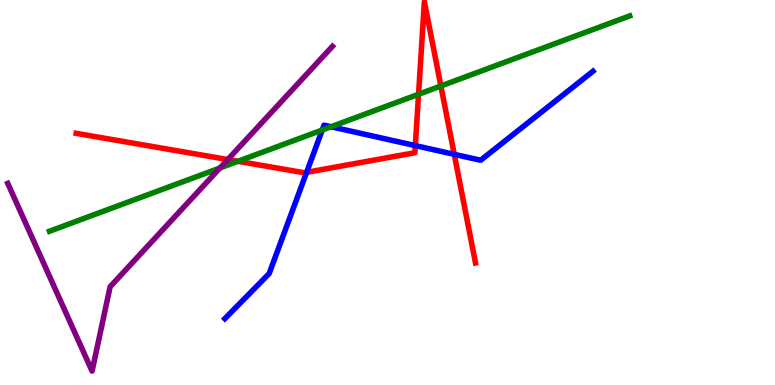[{'lines': ['blue', 'red'], 'intersections': [{'x': 3.96, 'y': 5.52}, {'x': 5.36, 'y': 6.22}, {'x': 5.86, 'y': 5.99}]}, {'lines': ['green', 'red'], 'intersections': [{'x': 3.07, 'y': 5.81}, {'x': 5.4, 'y': 7.55}, {'x': 5.69, 'y': 7.77}]}, {'lines': ['purple', 'red'], 'intersections': [{'x': 2.94, 'y': 5.86}]}, {'lines': ['blue', 'green'], 'intersections': [{'x': 4.16, 'y': 6.62}, {'x': 4.27, 'y': 6.71}]}, {'lines': ['blue', 'purple'], 'intersections': []}, {'lines': ['green', 'purple'], 'intersections': [{'x': 2.84, 'y': 5.64}]}]